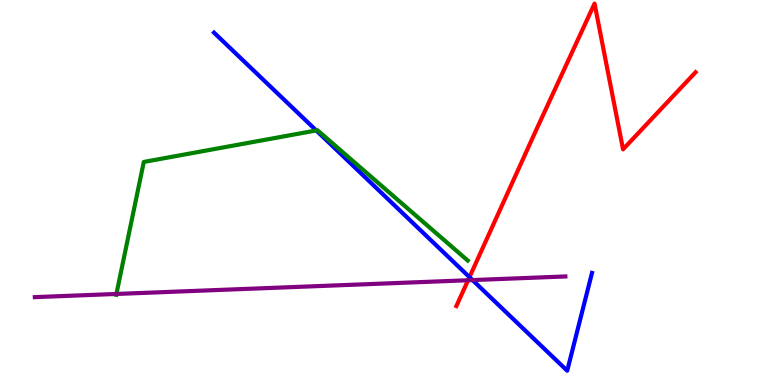[{'lines': ['blue', 'red'], 'intersections': [{'x': 6.06, 'y': 2.8}]}, {'lines': ['green', 'red'], 'intersections': []}, {'lines': ['purple', 'red'], 'intersections': [{'x': 6.04, 'y': 2.72}]}, {'lines': ['blue', 'green'], 'intersections': [{'x': 4.08, 'y': 6.61}]}, {'lines': ['blue', 'purple'], 'intersections': [{'x': 6.1, 'y': 2.73}]}, {'lines': ['green', 'purple'], 'intersections': [{'x': 1.5, 'y': 2.36}]}]